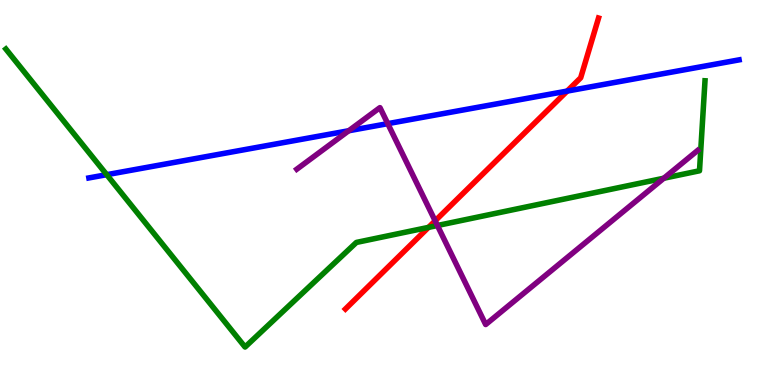[{'lines': ['blue', 'red'], 'intersections': [{'x': 7.32, 'y': 7.63}]}, {'lines': ['green', 'red'], 'intersections': [{'x': 5.53, 'y': 4.09}]}, {'lines': ['purple', 'red'], 'intersections': [{'x': 5.61, 'y': 4.26}]}, {'lines': ['blue', 'green'], 'intersections': [{'x': 1.38, 'y': 5.46}]}, {'lines': ['blue', 'purple'], 'intersections': [{'x': 4.5, 'y': 6.6}, {'x': 5.0, 'y': 6.79}]}, {'lines': ['green', 'purple'], 'intersections': [{'x': 5.64, 'y': 4.14}, {'x': 8.57, 'y': 5.37}]}]